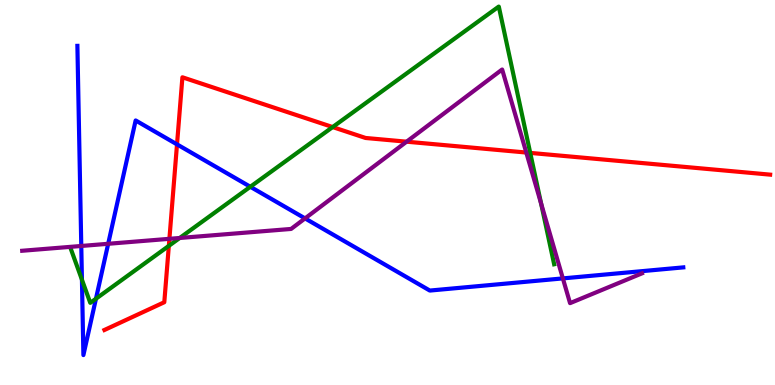[{'lines': ['blue', 'red'], 'intersections': [{'x': 2.28, 'y': 6.25}]}, {'lines': ['green', 'red'], 'intersections': [{'x': 2.18, 'y': 3.61}, {'x': 4.29, 'y': 6.7}, {'x': 6.84, 'y': 6.03}]}, {'lines': ['purple', 'red'], 'intersections': [{'x': 2.19, 'y': 3.8}, {'x': 5.25, 'y': 6.32}, {'x': 6.79, 'y': 6.04}]}, {'lines': ['blue', 'green'], 'intersections': [{'x': 1.06, 'y': 2.73}, {'x': 1.24, 'y': 2.24}, {'x': 3.23, 'y': 5.15}]}, {'lines': ['blue', 'purple'], 'intersections': [{'x': 1.05, 'y': 3.61}, {'x': 1.4, 'y': 3.67}, {'x': 3.94, 'y': 4.33}, {'x': 7.26, 'y': 2.77}]}, {'lines': ['green', 'purple'], 'intersections': [{'x': 2.32, 'y': 3.82}, {'x': 6.98, 'y': 4.71}]}]